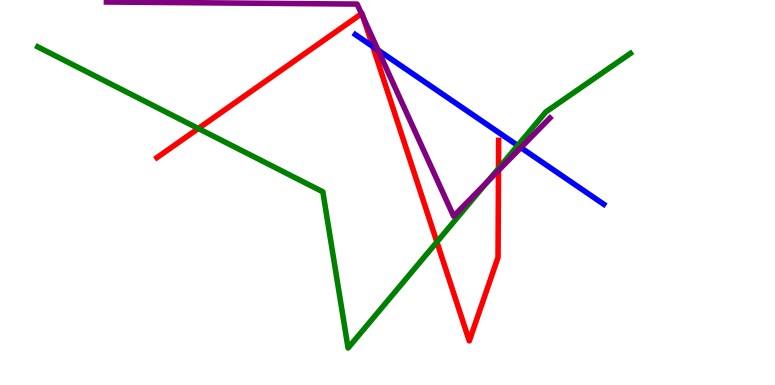[{'lines': ['blue', 'red'], 'intersections': [{'x': 4.81, 'y': 8.79}]}, {'lines': ['green', 'red'], 'intersections': [{'x': 2.56, 'y': 6.66}, {'x': 5.64, 'y': 3.71}, {'x': 6.43, 'y': 5.62}]}, {'lines': ['purple', 'red'], 'intersections': [{'x': 4.66, 'y': 9.64}, {'x': 4.69, 'y': 9.53}, {'x': 6.43, 'y': 5.57}]}, {'lines': ['blue', 'green'], 'intersections': [{'x': 6.68, 'y': 6.22}]}, {'lines': ['blue', 'purple'], 'intersections': [{'x': 4.88, 'y': 8.7}, {'x': 6.72, 'y': 6.17}]}, {'lines': ['green', 'purple'], 'intersections': [{'x': 6.29, 'y': 5.27}]}]